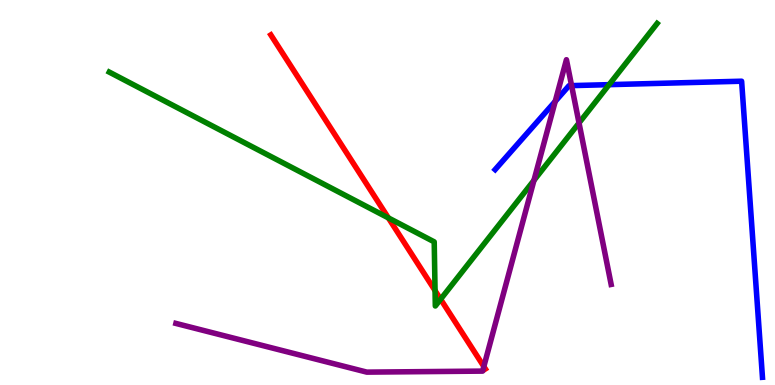[{'lines': ['blue', 'red'], 'intersections': []}, {'lines': ['green', 'red'], 'intersections': [{'x': 5.01, 'y': 4.34}, {'x': 5.61, 'y': 2.45}, {'x': 5.69, 'y': 2.23}]}, {'lines': ['purple', 'red'], 'intersections': [{'x': 6.24, 'y': 0.48}]}, {'lines': ['blue', 'green'], 'intersections': [{'x': 7.86, 'y': 7.8}]}, {'lines': ['blue', 'purple'], 'intersections': [{'x': 7.16, 'y': 7.37}, {'x': 7.38, 'y': 7.78}]}, {'lines': ['green', 'purple'], 'intersections': [{'x': 6.89, 'y': 5.32}, {'x': 7.47, 'y': 6.81}]}]